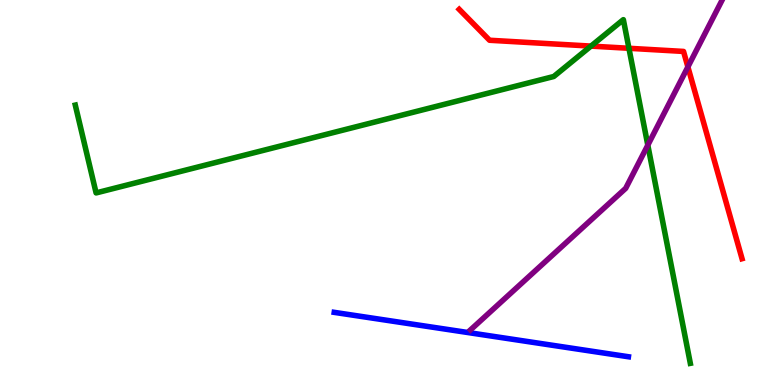[{'lines': ['blue', 'red'], 'intersections': []}, {'lines': ['green', 'red'], 'intersections': [{'x': 7.63, 'y': 8.8}, {'x': 8.12, 'y': 8.75}]}, {'lines': ['purple', 'red'], 'intersections': [{'x': 8.88, 'y': 8.26}]}, {'lines': ['blue', 'green'], 'intersections': []}, {'lines': ['blue', 'purple'], 'intersections': []}, {'lines': ['green', 'purple'], 'intersections': [{'x': 8.36, 'y': 6.23}]}]